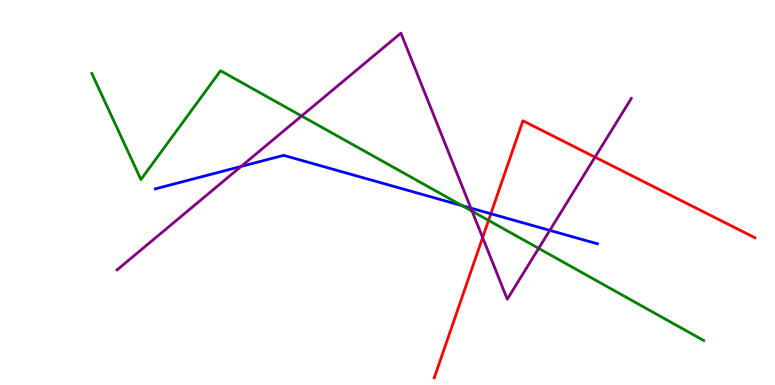[{'lines': ['blue', 'red'], 'intersections': [{'x': 6.33, 'y': 4.45}]}, {'lines': ['green', 'red'], 'intersections': [{'x': 6.3, 'y': 4.28}]}, {'lines': ['purple', 'red'], 'intersections': [{'x': 6.23, 'y': 3.83}, {'x': 7.68, 'y': 5.92}]}, {'lines': ['blue', 'green'], 'intersections': [{'x': 5.96, 'y': 4.66}]}, {'lines': ['blue', 'purple'], 'intersections': [{'x': 3.11, 'y': 5.68}, {'x': 6.08, 'y': 4.59}, {'x': 7.09, 'y': 4.02}]}, {'lines': ['green', 'purple'], 'intersections': [{'x': 3.89, 'y': 6.99}, {'x': 6.09, 'y': 4.51}, {'x': 6.95, 'y': 3.55}]}]